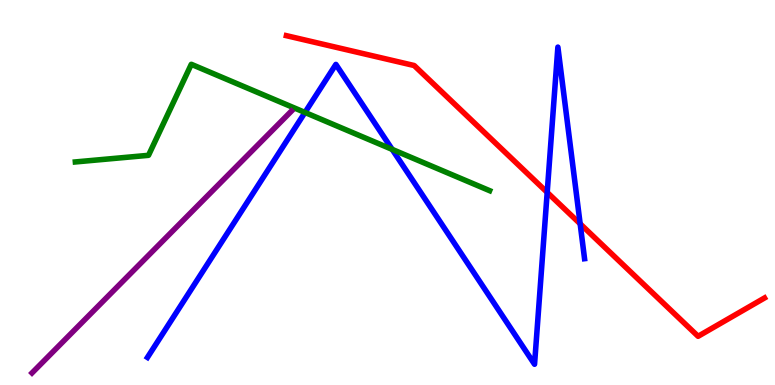[{'lines': ['blue', 'red'], 'intersections': [{'x': 7.06, 'y': 5.0}, {'x': 7.49, 'y': 4.19}]}, {'lines': ['green', 'red'], 'intersections': []}, {'lines': ['purple', 'red'], 'intersections': []}, {'lines': ['blue', 'green'], 'intersections': [{'x': 3.94, 'y': 7.08}, {'x': 5.06, 'y': 6.12}]}, {'lines': ['blue', 'purple'], 'intersections': []}, {'lines': ['green', 'purple'], 'intersections': []}]